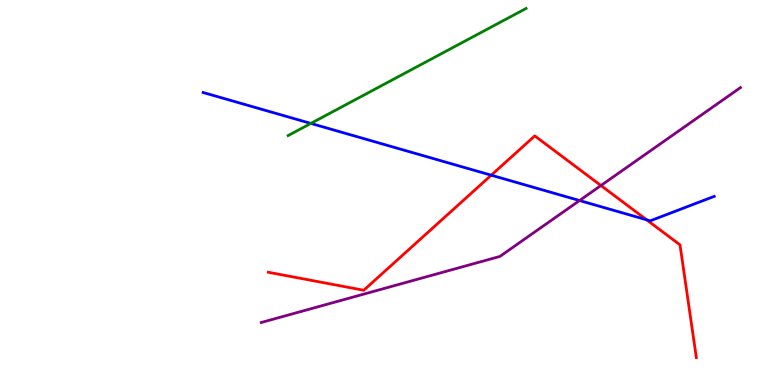[{'lines': ['blue', 'red'], 'intersections': [{'x': 6.34, 'y': 5.45}, {'x': 8.34, 'y': 4.29}]}, {'lines': ['green', 'red'], 'intersections': []}, {'lines': ['purple', 'red'], 'intersections': [{'x': 7.75, 'y': 5.18}]}, {'lines': ['blue', 'green'], 'intersections': [{'x': 4.01, 'y': 6.79}]}, {'lines': ['blue', 'purple'], 'intersections': [{'x': 7.48, 'y': 4.79}]}, {'lines': ['green', 'purple'], 'intersections': []}]